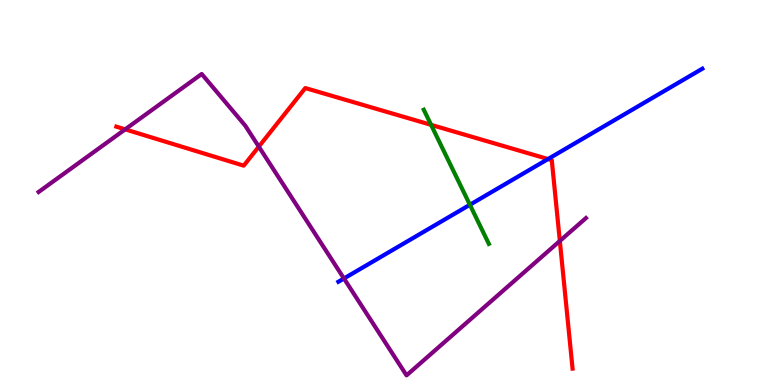[{'lines': ['blue', 'red'], 'intersections': [{'x': 7.07, 'y': 5.87}]}, {'lines': ['green', 'red'], 'intersections': [{'x': 5.56, 'y': 6.76}]}, {'lines': ['purple', 'red'], 'intersections': [{'x': 1.62, 'y': 6.64}, {'x': 3.34, 'y': 6.19}, {'x': 7.22, 'y': 3.74}]}, {'lines': ['blue', 'green'], 'intersections': [{'x': 6.06, 'y': 4.68}]}, {'lines': ['blue', 'purple'], 'intersections': [{'x': 4.44, 'y': 2.77}]}, {'lines': ['green', 'purple'], 'intersections': []}]